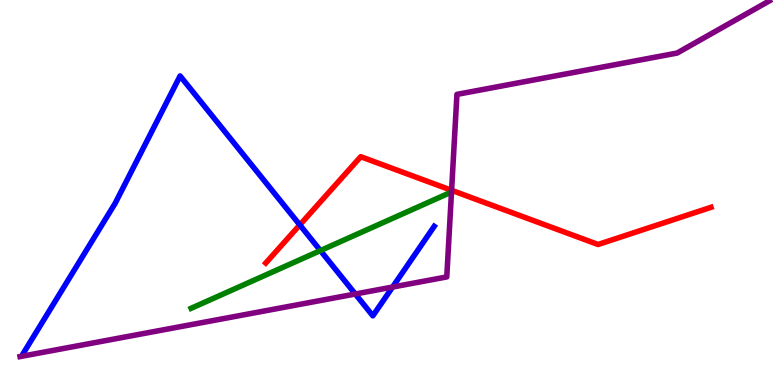[{'lines': ['blue', 'red'], 'intersections': [{'x': 3.87, 'y': 4.16}]}, {'lines': ['green', 'red'], 'intersections': []}, {'lines': ['purple', 'red'], 'intersections': [{'x': 5.83, 'y': 5.06}]}, {'lines': ['blue', 'green'], 'intersections': [{'x': 4.13, 'y': 3.49}]}, {'lines': ['blue', 'purple'], 'intersections': [{'x': 4.58, 'y': 2.36}, {'x': 5.07, 'y': 2.54}]}, {'lines': ['green', 'purple'], 'intersections': []}]